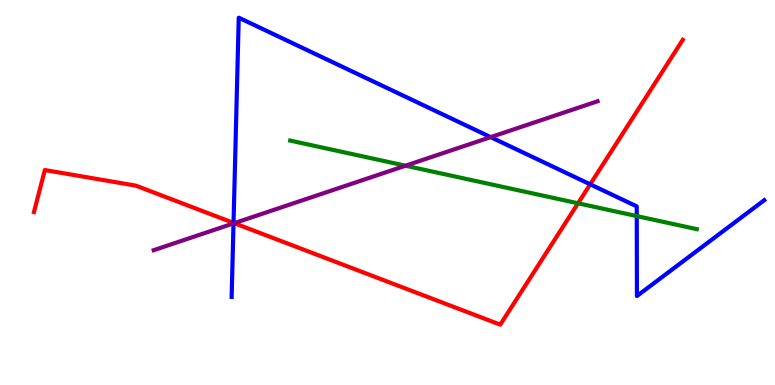[{'lines': ['blue', 'red'], 'intersections': [{'x': 3.01, 'y': 4.21}, {'x': 7.62, 'y': 5.21}]}, {'lines': ['green', 'red'], 'intersections': [{'x': 7.46, 'y': 4.72}]}, {'lines': ['purple', 'red'], 'intersections': [{'x': 3.02, 'y': 4.2}]}, {'lines': ['blue', 'green'], 'intersections': [{'x': 8.22, 'y': 4.39}]}, {'lines': ['blue', 'purple'], 'intersections': [{'x': 3.01, 'y': 4.2}, {'x': 6.33, 'y': 6.44}]}, {'lines': ['green', 'purple'], 'intersections': [{'x': 5.23, 'y': 5.7}]}]